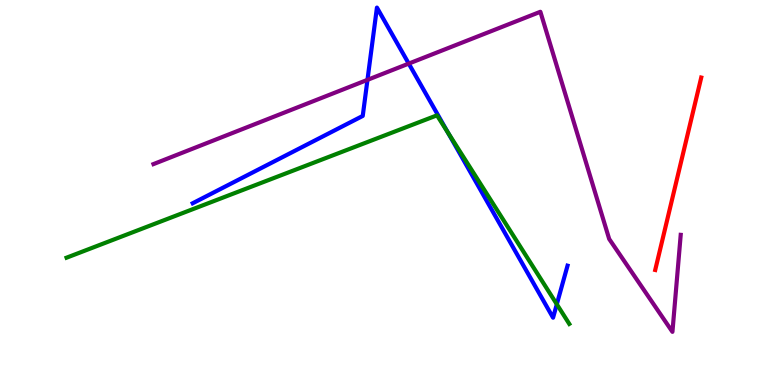[{'lines': ['blue', 'red'], 'intersections': []}, {'lines': ['green', 'red'], 'intersections': []}, {'lines': ['purple', 'red'], 'intersections': []}, {'lines': ['blue', 'green'], 'intersections': [{'x': 5.78, 'y': 6.56}, {'x': 7.18, 'y': 2.1}]}, {'lines': ['blue', 'purple'], 'intersections': [{'x': 4.74, 'y': 7.93}, {'x': 5.27, 'y': 8.35}]}, {'lines': ['green', 'purple'], 'intersections': []}]